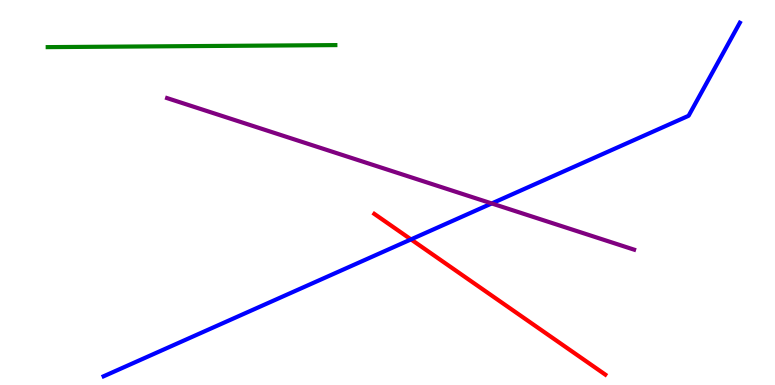[{'lines': ['blue', 'red'], 'intersections': [{'x': 5.3, 'y': 3.78}]}, {'lines': ['green', 'red'], 'intersections': []}, {'lines': ['purple', 'red'], 'intersections': []}, {'lines': ['blue', 'green'], 'intersections': []}, {'lines': ['blue', 'purple'], 'intersections': [{'x': 6.34, 'y': 4.72}]}, {'lines': ['green', 'purple'], 'intersections': []}]